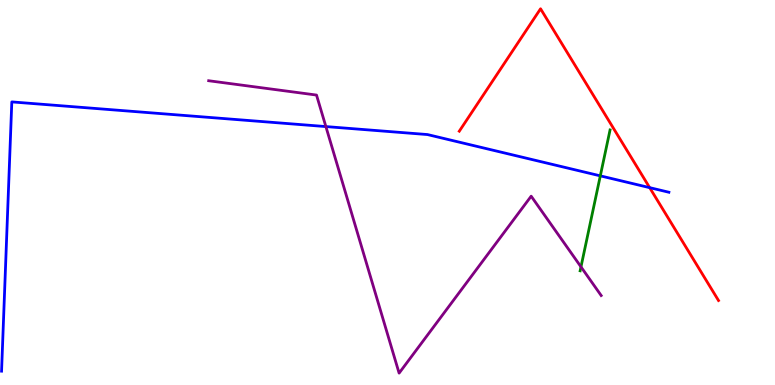[{'lines': ['blue', 'red'], 'intersections': [{'x': 8.38, 'y': 5.13}]}, {'lines': ['green', 'red'], 'intersections': []}, {'lines': ['purple', 'red'], 'intersections': []}, {'lines': ['blue', 'green'], 'intersections': [{'x': 7.75, 'y': 5.43}]}, {'lines': ['blue', 'purple'], 'intersections': [{'x': 4.2, 'y': 6.71}]}, {'lines': ['green', 'purple'], 'intersections': [{'x': 7.5, 'y': 3.07}]}]